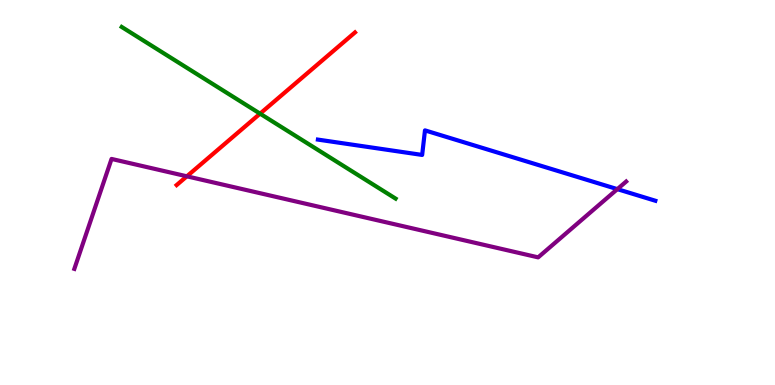[{'lines': ['blue', 'red'], 'intersections': []}, {'lines': ['green', 'red'], 'intersections': [{'x': 3.36, 'y': 7.05}]}, {'lines': ['purple', 'red'], 'intersections': [{'x': 2.41, 'y': 5.42}]}, {'lines': ['blue', 'green'], 'intersections': []}, {'lines': ['blue', 'purple'], 'intersections': [{'x': 7.97, 'y': 5.09}]}, {'lines': ['green', 'purple'], 'intersections': []}]